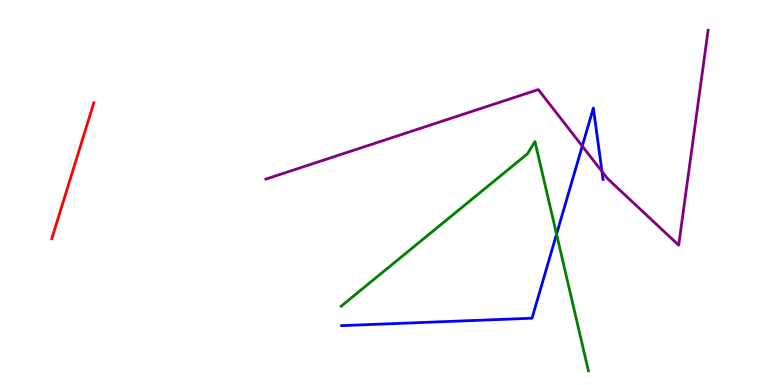[{'lines': ['blue', 'red'], 'intersections': []}, {'lines': ['green', 'red'], 'intersections': []}, {'lines': ['purple', 'red'], 'intersections': []}, {'lines': ['blue', 'green'], 'intersections': [{'x': 7.18, 'y': 3.92}]}, {'lines': ['blue', 'purple'], 'intersections': [{'x': 7.51, 'y': 6.21}, {'x': 7.77, 'y': 5.55}]}, {'lines': ['green', 'purple'], 'intersections': []}]